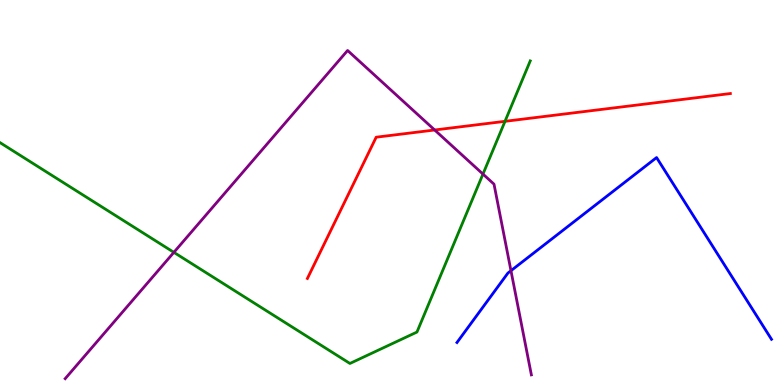[{'lines': ['blue', 'red'], 'intersections': []}, {'lines': ['green', 'red'], 'intersections': [{'x': 6.52, 'y': 6.85}]}, {'lines': ['purple', 'red'], 'intersections': [{'x': 5.61, 'y': 6.62}]}, {'lines': ['blue', 'green'], 'intersections': []}, {'lines': ['blue', 'purple'], 'intersections': [{'x': 6.59, 'y': 2.97}]}, {'lines': ['green', 'purple'], 'intersections': [{'x': 2.24, 'y': 3.45}, {'x': 6.23, 'y': 5.48}]}]